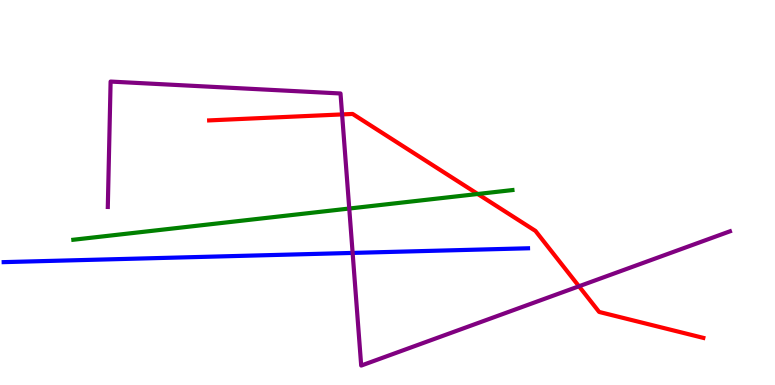[{'lines': ['blue', 'red'], 'intersections': []}, {'lines': ['green', 'red'], 'intersections': [{'x': 6.16, 'y': 4.96}]}, {'lines': ['purple', 'red'], 'intersections': [{'x': 4.41, 'y': 7.03}, {'x': 7.47, 'y': 2.56}]}, {'lines': ['blue', 'green'], 'intersections': []}, {'lines': ['blue', 'purple'], 'intersections': [{'x': 4.55, 'y': 3.43}]}, {'lines': ['green', 'purple'], 'intersections': [{'x': 4.51, 'y': 4.58}]}]